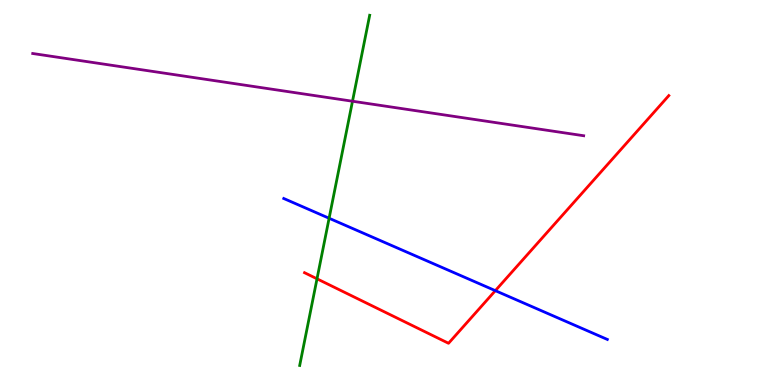[{'lines': ['blue', 'red'], 'intersections': [{'x': 6.39, 'y': 2.45}]}, {'lines': ['green', 'red'], 'intersections': [{'x': 4.09, 'y': 2.76}]}, {'lines': ['purple', 'red'], 'intersections': []}, {'lines': ['blue', 'green'], 'intersections': [{'x': 4.25, 'y': 4.33}]}, {'lines': ['blue', 'purple'], 'intersections': []}, {'lines': ['green', 'purple'], 'intersections': [{'x': 4.55, 'y': 7.37}]}]